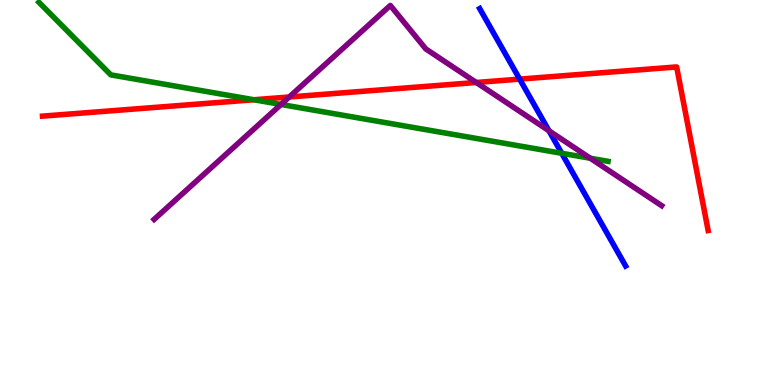[{'lines': ['blue', 'red'], 'intersections': [{'x': 6.71, 'y': 7.95}]}, {'lines': ['green', 'red'], 'intersections': [{'x': 3.28, 'y': 7.41}]}, {'lines': ['purple', 'red'], 'intersections': [{'x': 3.73, 'y': 7.48}, {'x': 6.15, 'y': 7.86}]}, {'lines': ['blue', 'green'], 'intersections': [{'x': 7.25, 'y': 6.02}]}, {'lines': ['blue', 'purple'], 'intersections': [{'x': 7.08, 'y': 6.6}]}, {'lines': ['green', 'purple'], 'intersections': [{'x': 3.63, 'y': 7.29}, {'x': 7.62, 'y': 5.89}]}]